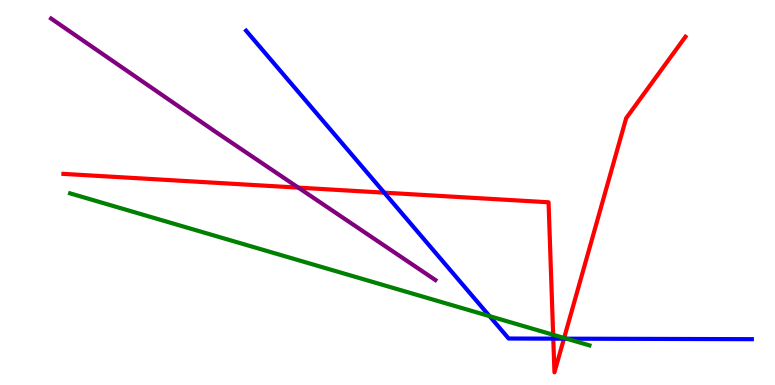[{'lines': ['blue', 'red'], 'intersections': [{'x': 4.96, 'y': 5.0}, {'x': 7.14, 'y': 1.2}, {'x': 7.28, 'y': 1.2}]}, {'lines': ['green', 'red'], 'intersections': [{'x': 7.14, 'y': 1.31}, {'x': 7.28, 'y': 1.22}]}, {'lines': ['purple', 'red'], 'intersections': [{'x': 3.85, 'y': 5.13}]}, {'lines': ['blue', 'green'], 'intersections': [{'x': 6.32, 'y': 1.79}, {'x': 7.31, 'y': 1.2}]}, {'lines': ['blue', 'purple'], 'intersections': []}, {'lines': ['green', 'purple'], 'intersections': []}]